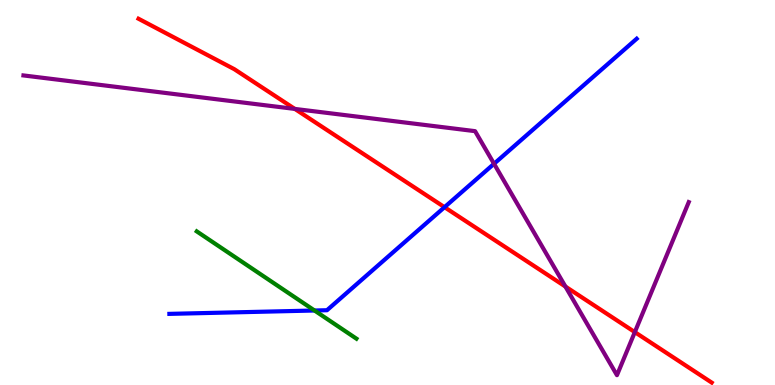[{'lines': ['blue', 'red'], 'intersections': [{'x': 5.74, 'y': 4.62}]}, {'lines': ['green', 'red'], 'intersections': []}, {'lines': ['purple', 'red'], 'intersections': [{'x': 3.8, 'y': 7.17}, {'x': 7.3, 'y': 2.56}, {'x': 8.19, 'y': 1.37}]}, {'lines': ['blue', 'green'], 'intersections': [{'x': 4.06, 'y': 1.93}]}, {'lines': ['blue', 'purple'], 'intersections': [{'x': 6.37, 'y': 5.75}]}, {'lines': ['green', 'purple'], 'intersections': []}]